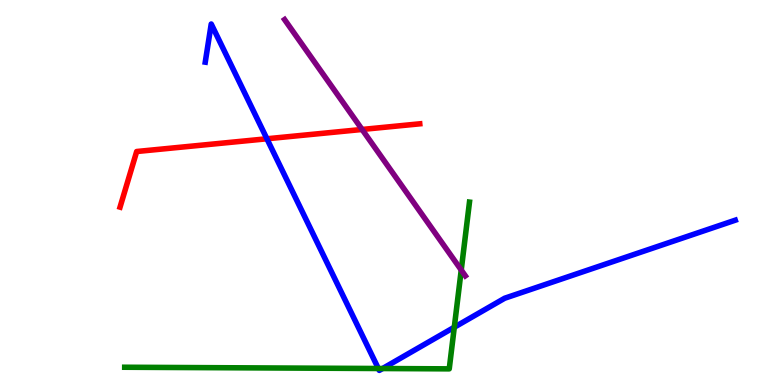[{'lines': ['blue', 'red'], 'intersections': [{'x': 3.44, 'y': 6.4}]}, {'lines': ['green', 'red'], 'intersections': []}, {'lines': ['purple', 'red'], 'intersections': [{'x': 4.67, 'y': 6.64}]}, {'lines': ['blue', 'green'], 'intersections': [{'x': 4.88, 'y': 0.428}, {'x': 4.94, 'y': 0.428}, {'x': 5.86, 'y': 1.5}]}, {'lines': ['blue', 'purple'], 'intersections': []}, {'lines': ['green', 'purple'], 'intersections': [{'x': 5.95, 'y': 2.99}]}]